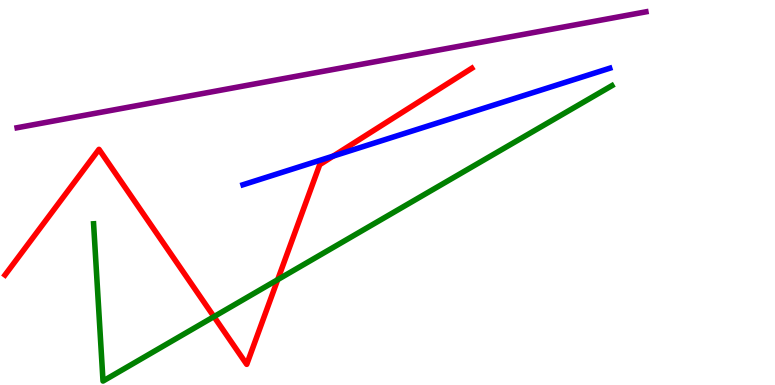[{'lines': ['blue', 'red'], 'intersections': [{'x': 4.3, 'y': 5.95}]}, {'lines': ['green', 'red'], 'intersections': [{'x': 2.76, 'y': 1.78}, {'x': 3.58, 'y': 2.74}]}, {'lines': ['purple', 'red'], 'intersections': []}, {'lines': ['blue', 'green'], 'intersections': []}, {'lines': ['blue', 'purple'], 'intersections': []}, {'lines': ['green', 'purple'], 'intersections': []}]